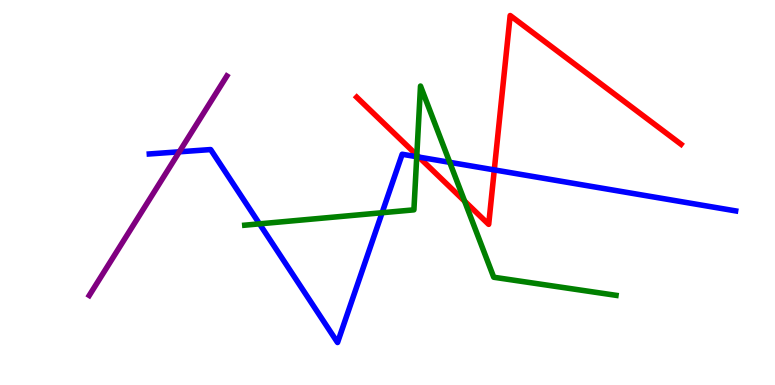[{'lines': ['blue', 'red'], 'intersections': [{'x': 5.4, 'y': 5.92}, {'x': 6.38, 'y': 5.59}]}, {'lines': ['green', 'red'], 'intersections': [{'x': 5.38, 'y': 5.97}, {'x': 5.99, 'y': 4.78}]}, {'lines': ['purple', 'red'], 'intersections': []}, {'lines': ['blue', 'green'], 'intersections': [{'x': 3.35, 'y': 4.19}, {'x': 4.93, 'y': 4.47}, {'x': 5.38, 'y': 5.93}, {'x': 5.8, 'y': 5.78}]}, {'lines': ['blue', 'purple'], 'intersections': [{'x': 2.31, 'y': 6.06}]}, {'lines': ['green', 'purple'], 'intersections': []}]